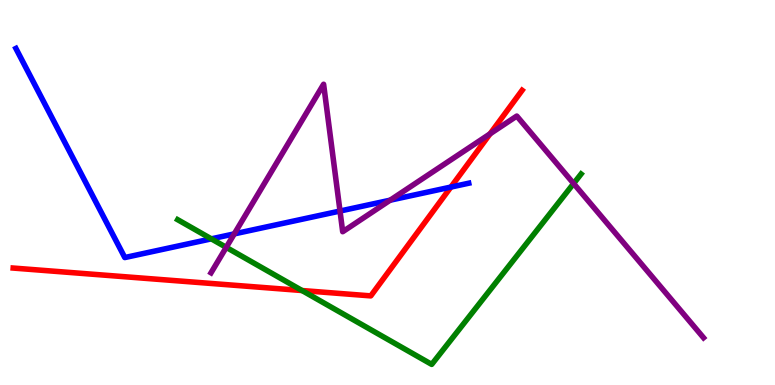[{'lines': ['blue', 'red'], 'intersections': [{'x': 5.82, 'y': 5.14}]}, {'lines': ['green', 'red'], 'intersections': [{'x': 3.9, 'y': 2.45}]}, {'lines': ['purple', 'red'], 'intersections': [{'x': 6.32, 'y': 6.53}]}, {'lines': ['blue', 'green'], 'intersections': [{'x': 2.73, 'y': 3.8}]}, {'lines': ['blue', 'purple'], 'intersections': [{'x': 3.02, 'y': 3.93}, {'x': 4.39, 'y': 4.52}, {'x': 5.03, 'y': 4.8}]}, {'lines': ['green', 'purple'], 'intersections': [{'x': 2.92, 'y': 3.58}, {'x': 7.4, 'y': 5.23}]}]